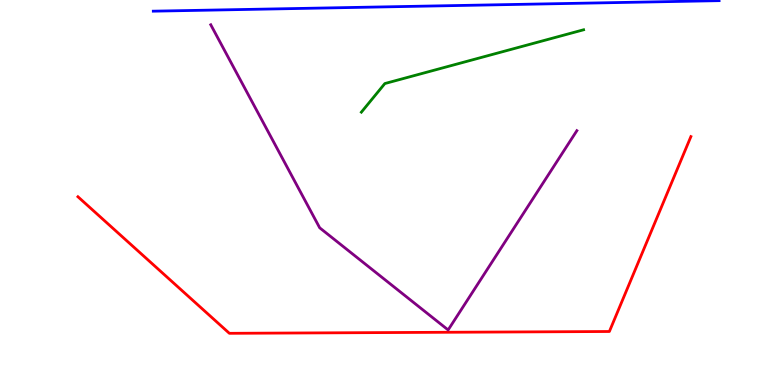[{'lines': ['blue', 'red'], 'intersections': []}, {'lines': ['green', 'red'], 'intersections': []}, {'lines': ['purple', 'red'], 'intersections': []}, {'lines': ['blue', 'green'], 'intersections': []}, {'lines': ['blue', 'purple'], 'intersections': []}, {'lines': ['green', 'purple'], 'intersections': []}]